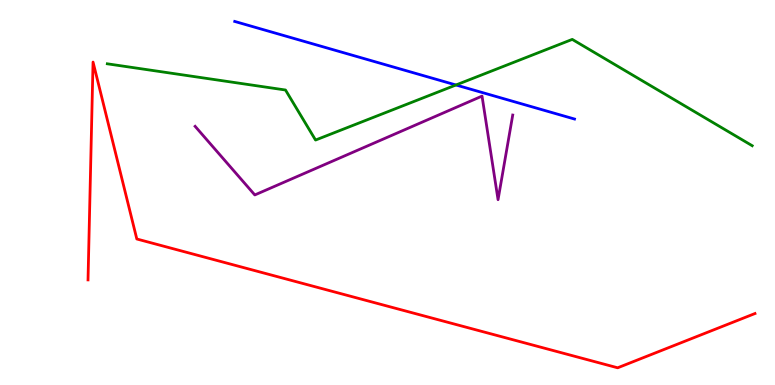[{'lines': ['blue', 'red'], 'intersections': []}, {'lines': ['green', 'red'], 'intersections': []}, {'lines': ['purple', 'red'], 'intersections': []}, {'lines': ['blue', 'green'], 'intersections': [{'x': 5.88, 'y': 7.79}]}, {'lines': ['blue', 'purple'], 'intersections': []}, {'lines': ['green', 'purple'], 'intersections': []}]